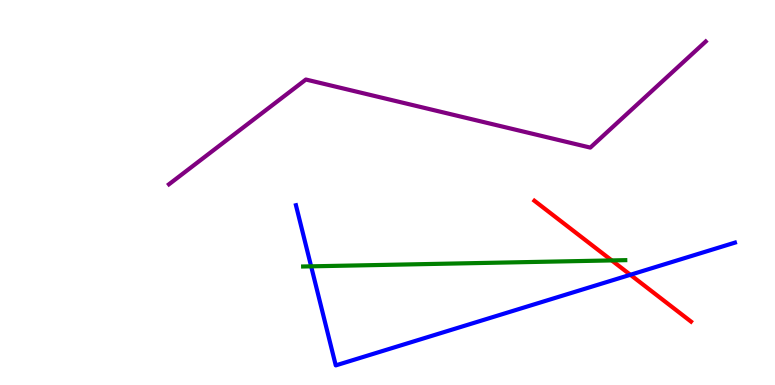[{'lines': ['blue', 'red'], 'intersections': [{'x': 8.13, 'y': 2.86}]}, {'lines': ['green', 'red'], 'intersections': [{'x': 7.89, 'y': 3.24}]}, {'lines': ['purple', 'red'], 'intersections': []}, {'lines': ['blue', 'green'], 'intersections': [{'x': 4.01, 'y': 3.08}]}, {'lines': ['blue', 'purple'], 'intersections': []}, {'lines': ['green', 'purple'], 'intersections': []}]